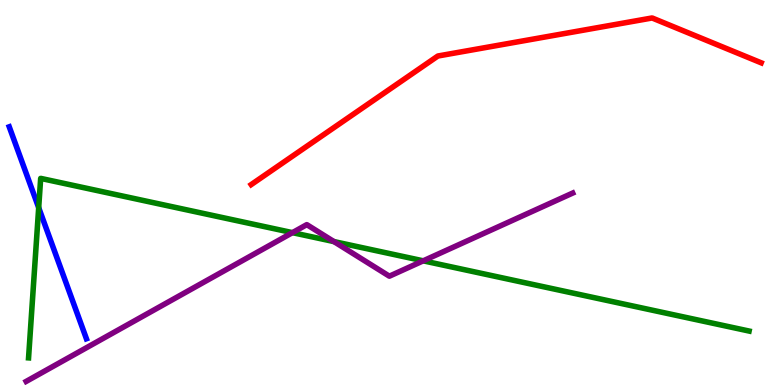[{'lines': ['blue', 'red'], 'intersections': []}, {'lines': ['green', 'red'], 'intersections': []}, {'lines': ['purple', 'red'], 'intersections': []}, {'lines': ['blue', 'green'], 'intersections': [{'x': 0.499, 'y': 4.61}]}, {'lines': ['blue', 'purple'], 'intersections': []}, {'lines': ['green', 'purple'], 'intersections': [{'x': 3.77, 'y': 3.96}, {'x': 4.31, 'y': 3.73}, {'x': 5.46, 'y': 3.23}]}]